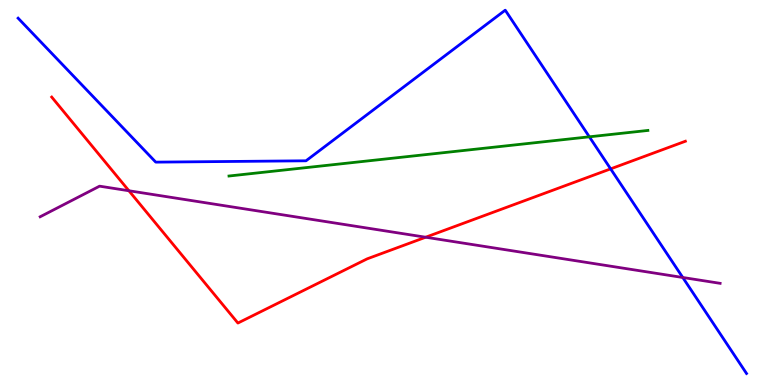[{'lines': ['blue', 'red'], 'intersections': [{'x': 7.88, 'y': 5.61}]}, {'lines': ['green', 'red'], 'intersections': []}, {'lines': ['purple', 'red'], 'intersections': [{'x': 1.66, 'y': 5.05}, {'x': 5.49, 'y': 3.84}]}, {'lines': ['blue', 'green'], 'intersections': [{'x': 7.6, 'y': 6.45}]}, {'lines': ['blue', 'purple'], 'intersections': [{'x': 8.81, 'y': 2.79}]}, {'lines': ['green', 'purple'], 'intersections': []}]